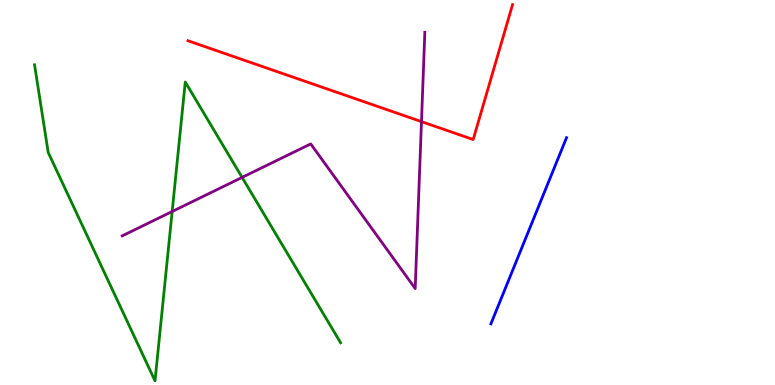[{'lines': ['blue', 'red'], 'intersections': []}, {'lines': ['green', 'red'], 'intersections': []}, {'lines': ['purple', 'red'], 'intersections': [{'x': 5.44, 'y': 6.84}]}, {'lines': ['blue', 'green'], 'intersections': []}, {'lines': ['blue', 'purple'], 'intersections': []}, {'lines': ['green', 'purple'], 'intersections': [{'x': 2.22, 'y': 4.51}, {'x': 3.12, 'y': 5.39}]}]